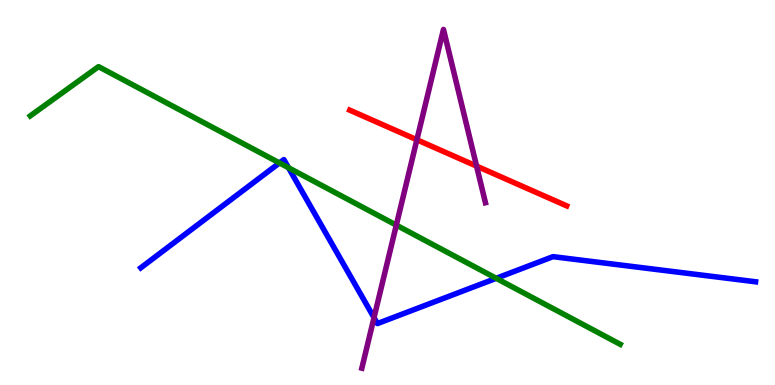[{'lines': ['blue', 'red'], 'intersections': []}, {'lines': ['green', 'red'], 'intersections': []}, {'lines': ['purple', 'red'], 'intersections': [{'x': 5.38, 'y': 6.37}, {'x': 6.15, 'y': 5.69}]}, {'lines': ['blue', 'green'], 'intersections': [{'x': 3.61, 'y': 5.77}, {'x': 3.72, 'y': 5.64}, {'x': 6.4, 'y': 2.77}]}, {'lines': ['blue', 'purple'], 'intersections': [{'x': 4.83, 'y': 1.75}]}, {'lines': ['green', 'purple'], 'intersections': [{'x': 5.11, 'y': 4.15}]}]